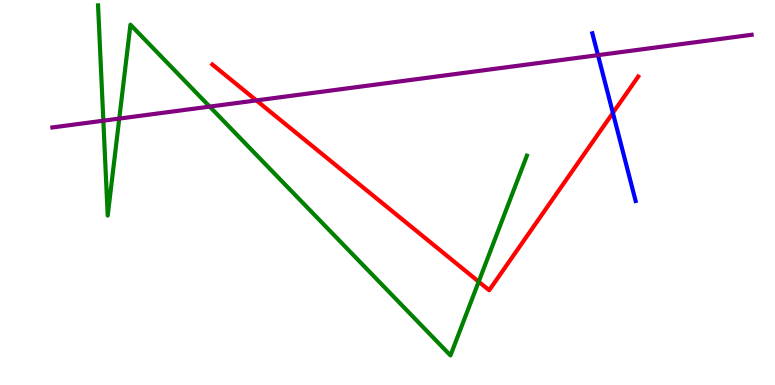[{'lines': ['blue', 'red'], 'intersections': [{'x': 7.91, 'y': 7.07}]}, {'lines': ['green', 'red'], 'intersections': [{'x': 6.18, 'y': 2.68}]}, {'lines': ['purple', 'red'], 'intersections': [{'x': 3.31, 'y': 7.39}]}, {'lines': ['blue', 'green'], 'intersections': []}, {'lines': ['blue', 'purple'], 'intersections': [{'x': 7.72, 'y': 8.57}]}, {'lines': ['green', 'purple'], 'intersections': [{'x': 1.33, 'y': 6.87}, {'x': 1.54, 'y': 6.92}, {'x': 2.71, 'y': 7.23}]}]